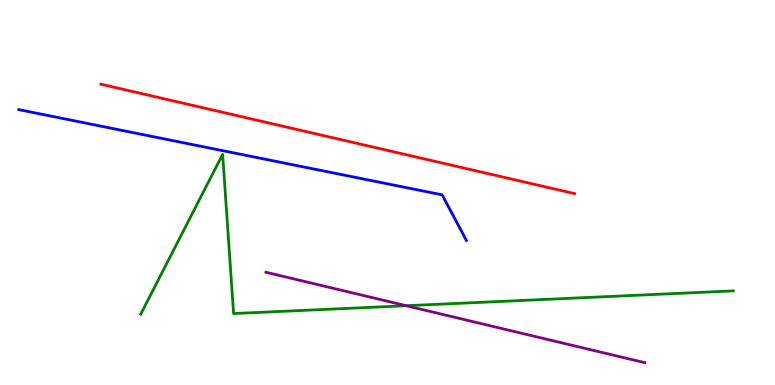[{'lines': ['blue', 'red'], 'intersections': []}, {'lines': ['green', 'red'], 'intersections': []}, {'lines': ['purple', 'red'], 'intersections': []}, {'lines': ['blue', 'green'], 'intersections': []}, {'lines': ['blue', 'purple'], 'intersections': []}, {'lines': ['green', 'purple'], 'intersections': [{'x': 5.24, 'y': 2.06}]}]